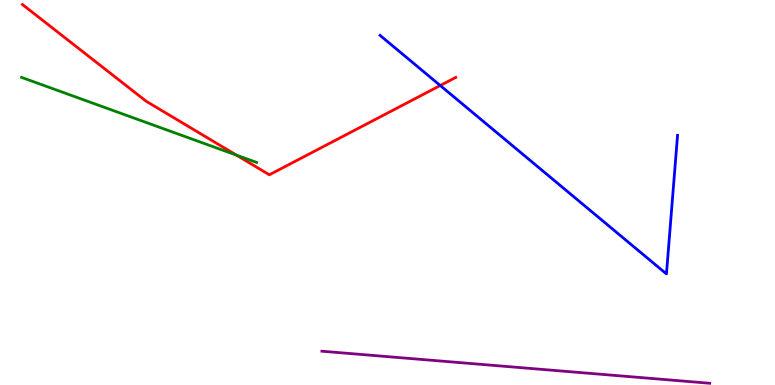[{'lines': ['blue', 'red'], 'intersections': [{'x': 5.68, 'y': 7.78}]}, {'lines': ['green', 'red'], 'intersections': [{'x': 3.05, 'y': 5.97}]}, {'lines': ['purple', 'red'], 'intersections': []}, {'lines': ['blue', 'green'], 'intersections': []}, {'lines': ['blue', 'purple'], 'intersections': []}, {'lines': ['green', 'purple'], 'intersections': []}]